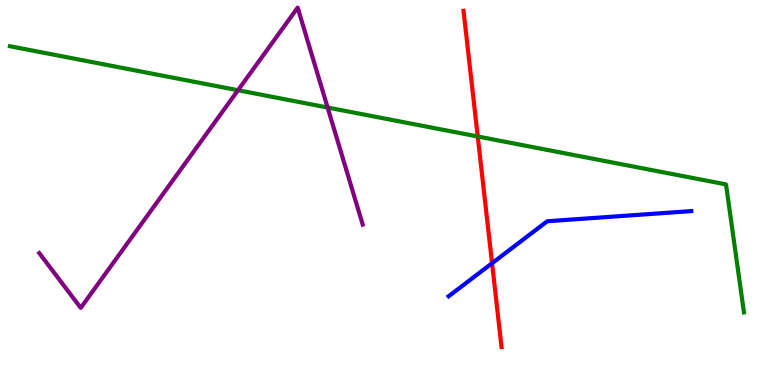[{'lines': ['blue', 'red'], 'intersections': [{'x': 6.35, 'y': 3.16}]}, {'lines': ['green', 'red'], 'intersections': [{'x': 6.16, 'y': 6.45}]}, {'lines': ['purple', 'red'], 'intersections': []}, {'lines': ['blue', 'green'], 'intersections': []}, {'lines': ['blue', 'purple'], 'intersections': []}, {'lines': ['green', 'purple'], 'intersections': [{'x': 3.07, 'y': 7.66}, {'x': 4.23, 'y': 7.21}]}]